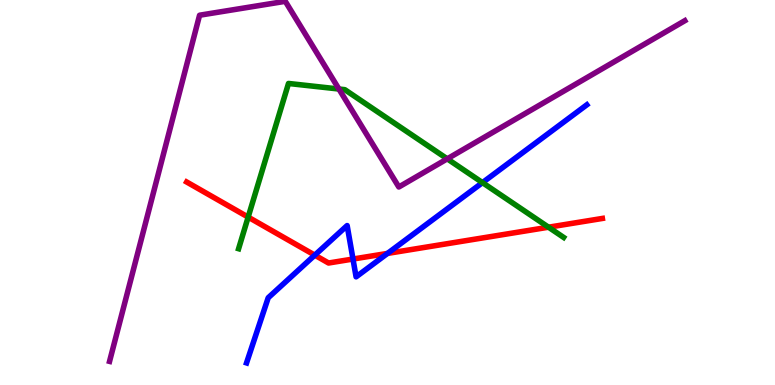[{'lines': ['blue', 'red'], 'intersections': [{'x': 4.06, 'y': 3.37}, {'x': 4.55, 'y': 3.27}, {'x': 5.0, 'y': 3.42}]}, {'lines': ['green', 'red'], 'intersections': [{'x': 3.2, 'y': 4.36}, {'x': 7.08, 'y': 4.1}]}, {'lines': ['purple', 'red'], 'intersections': []}, {'lines': ['blue', 'green'], 'intersections': [{'x': 6.23, 'y': 5.26}]}, {'lines': ['blue', 'purple'], 'intersections': []}, {'lines': ['green', 'purple'], 'intersections': [{'x': 4.37, 'y': 7.69}, {'x': 5.77, 'y': 5.87}]}]